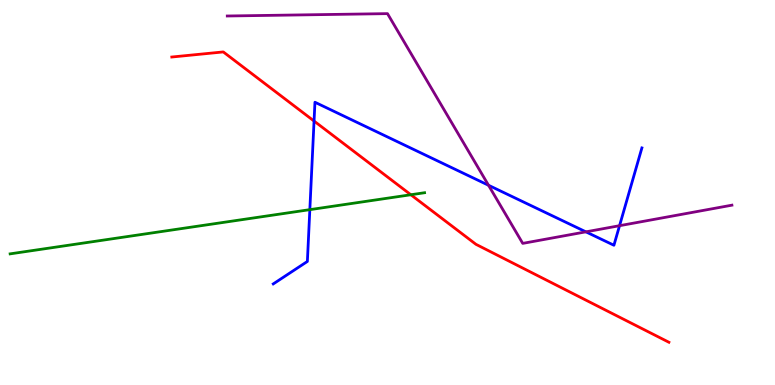[{'lines': ['blue', 'red'], 'intersections': [{'x': 4.05, 'y': 6.86}]}, {'lines': ['green', 'red'], 'intersections': [{'x': 5.3, 'y': 4.94}]}, {'lines': ['purple', 'red'], 'intersections': []}, {'lines': ['blue', 'green'], 'intersections': [{'x': 4.0, 'y': 4.55}]}, {'lines': ['blue', 'purple'], 'intersections': [{'x': 6.3, 'y': 5.19}, {'x': 7.56, 'y': 3.98}, {'x': 7.99, 'y': 4.14}]}, {'lines': ['green', 'purple'], 'intersections': []}]